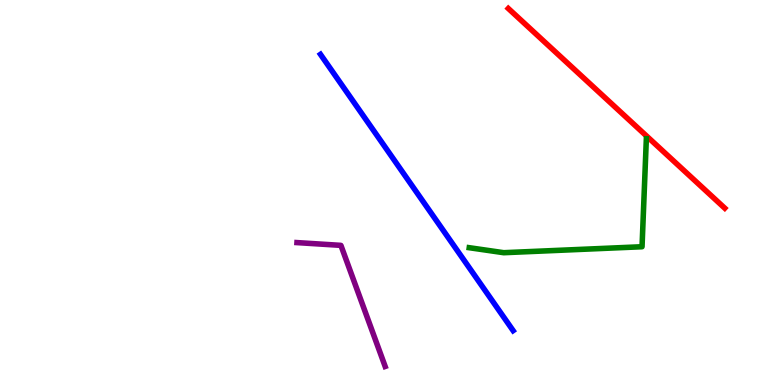[{'lines': ['blue', 'red'], 'intersections': []}, {'lines': ['green', 'red'], 'intersections': []}, {'lines': ['purple', 'red'], 'intersections': []}, {'lines': ['blue', 'green'], 'intersections': []}, {'lines': ['blue', 'purple'], 'intersections': []}, {'lines': ['green', 'purple'], 'intersections': []}]